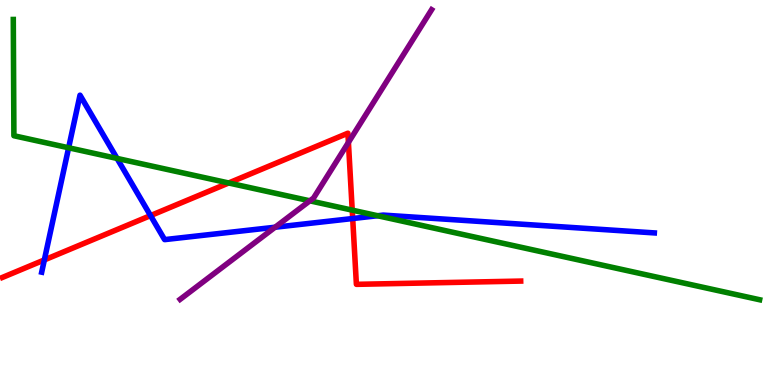[{'lines': ['blue', 'red'], 'intersections': [{'x': 0.572, 'y': 3.25}, {'x': 1.94, 'y': 4.4}, {'x': 4.55, 'y': 4.32}]}, {'lines': ['green', 'red'], 'intersections': [{'x': 2.95, 'y': 5.25}, {'x': 4.54, 'y': 4.54}]}, {'lines': ['purple', 'red'], 'intersections': [{'x': 4.5, 'y': 6.3}]}, {'lines': ['blue', 'green'], 'intersections': [{'x': 0.886, 'y': 6.16}, {'x': 1.51, 'y': 5.89}, {'x': 4.87, 'y': 4.4}]}, {'lines': ['blue', 'purple'], 'intersections': [{'x': 3.55, 'y': 4.1}]}, {'lines': ['green', 'purple'], 'intersections': [{'x': 4.0, 'y': 4.78}]}]